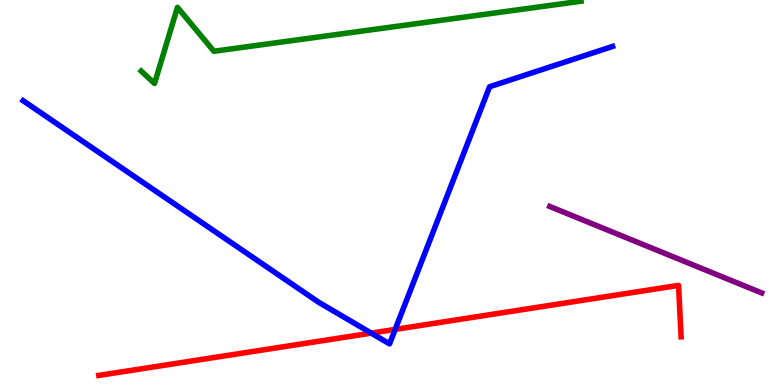[{'lines': ['blue', 'red'], 'intersections': [{'x': 4.79, 'y': 1.35}, {'x': 5.1, 'y': 1.44}]}, {'lines': ['green', 'red'], 'intersections': []}, {'lines': ['purple', 'red'], 'intersections': []}, {'lines': ['blue', 'green'], 'intersections': []}, {'lines': ['blue', 'purple'], 'intersections': []}, {'lines': ['green', 'purple'], 'intersections': []}]